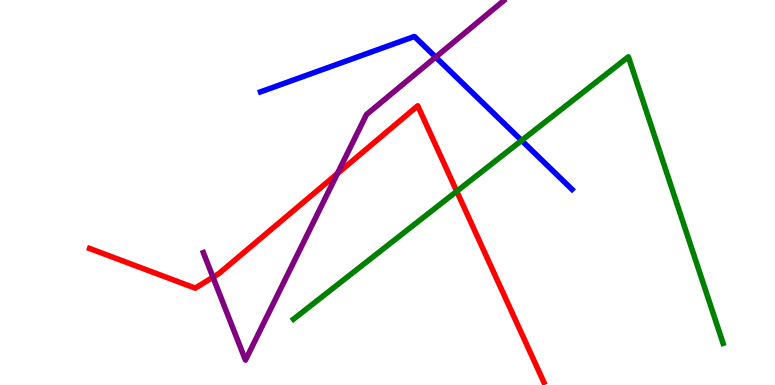[{'lines': ['blue', 'red'], 'intersections': []}, {'lines': ['green', 'red'], 'intersections': [{'x': 5.89, 'y': 5.03}]}, {'lines': ['purple', 'red'], 'intersections': [{'x': 2.75, 'y': 2.8}, {'x': 4.35, 'y': 5.49}]}, {'lines': ['blue', 'green'], 'intersections': [{'x': 6.73, 'y': 6.35}]}, {'lines': ['blue', 'purple'], 'intersections': [{'x': 5.62, 'y': 8.52}]}, {'lines': ['green', 'purple'], 'intersections': []}]